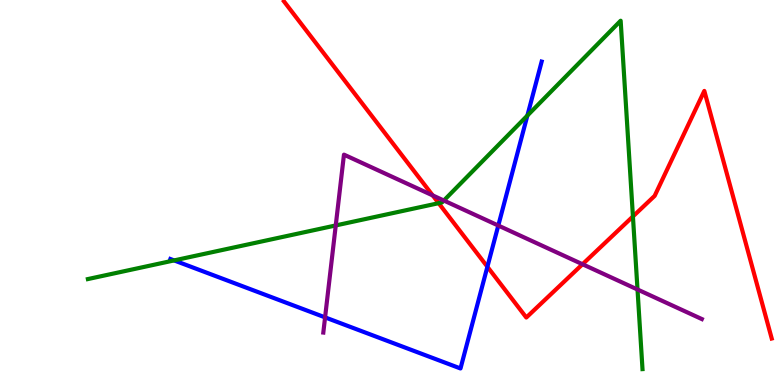[{'lines': ['blue', 'red'], 'intersections': [{'x': 6.29, 'y': 3.07}]}, {'lines': ['green', 'red'], 'intersections': [{'x': 5.66, 'y': 4.72}, {'x': 8.17, 'y': 4.38}]}, {'lines': ['purple', 'red'], 'intersections': [{'x': 5.58, 'y': 4.92}, {'x': 7.52, 'y': 3.14}]}, {'lines': ['blue', 'green'], 'intersections': [{'x': 2.25, 'y': 3.24}, {'x': 6.8, 'y': 7.0}]}, {'lines': ['blue', 'purple'], 'intersections': [{'x': 4.19, 'y': 1.76}, {'x': 6.43, 'y': 4.14}]}, {'lines': ['green', 'purple'], 'intersections': [{'x': 4.33, 'y': 4.14}, {'x': 5.73, 'y': 4.79}, {'x': 8.23, 'y': 2.48}]}]